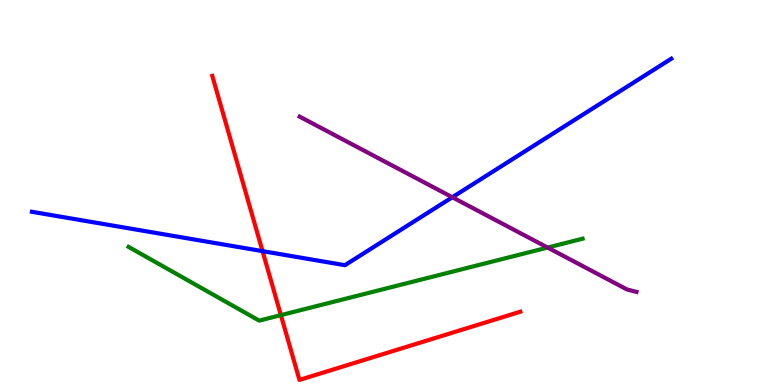[{'lines': ['blue', 'red'], 'intersections': [{'x': 3.39, 'y': 3.48}]}, {'lines': ['green', 'red'], 'intersections': [{'x': 3.62, 'y': 1.81}]}, {'lines': ['purple', 'red'], 'intersections': []}, {'lines': ['blue', 'green'], 'intersections': []}, {'lines': ['blue', 'purple'], 'intersections': [{'x': 5.84, 'y': 4.88}]}, {'lines': ['green', 'purple'], 'intersections': [{'x': 7.07, 'y': 3.57}]}]